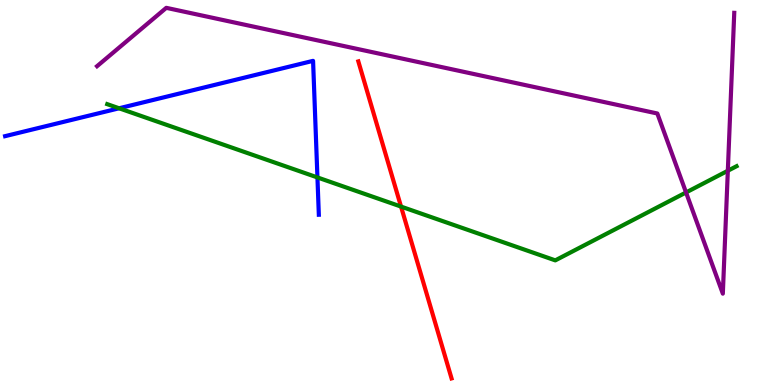[{'lines': ['blue', 'red'], 'intersections': []}, {'lines': ['green', 'red'], 'intersections': [{'x': 5.17, 'y': 4.63}]}, {'lines': ['purple', 'red'], 'intersections': []}, {'lines': ['blue', 'green'], 'intersections': [{'x': 1.54, 'y': 7.19}, {'x': 4.1, 'y': 5.39}]}, {'lines': ['blue', 'purple'], 'intersections': []}, {'lines': ['green', 'purple'], 'intersections': [{'x': 8.85, 'y': 5.0}, {'x': 9.39, 'y': 5.56}]}]